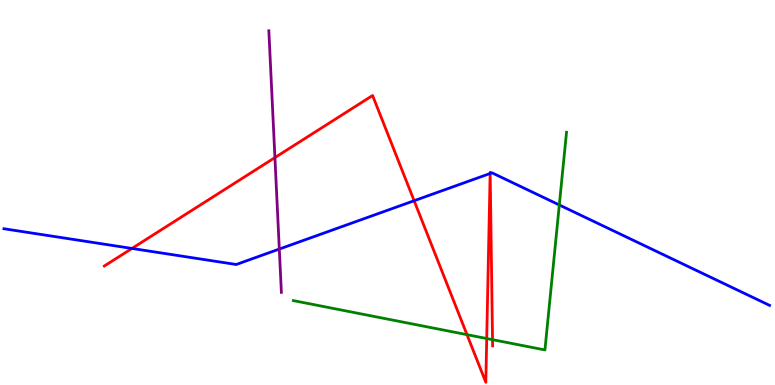[{'lines': ['blue', 'red'], 'intersections': [{'x': 1.7, 'y': 3.55}, {'x': 5.34, 'y': 4.79}, {'x': 6.32, 'y': 5.49}, {'x': 6.32, 'y': 5.49}]}, {'lines': ['green', 'red'], 'intersections': [{'x': 6.03, 'y': 1.31}, {'x': 6.28, 'y': 1.21}, {'x': 6.36, 'y': 1.18}]}, {'lines': ['purple', 'red'], 'intersections': [{'x': 3.55, 'y': 5.91}]}, {'lines': ['blue', 'green'], 'intersections': [{'x': 7.22, 'y': 4.68}]}, {'lines': ['blue', 'purple'], 'intersections': [{'x': 3.6, 'y': 3.53}]}, {'lines': ['green', 'purple'], 'intersections': []}]